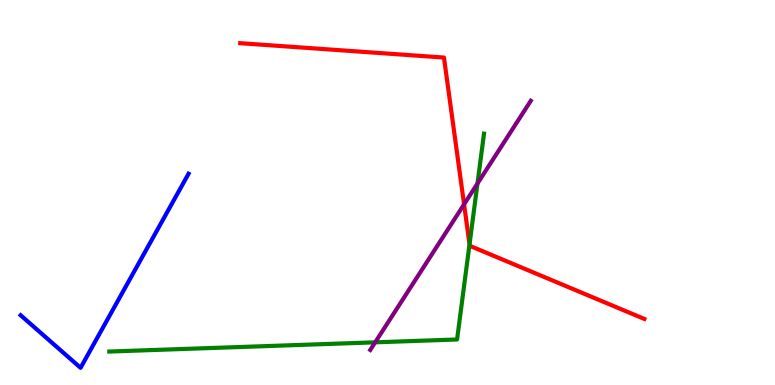[{'lines': ['blue', 'red'], 'intersections': []}, {'lines': ['green', 'red'], 'intersections': [{'x': 6.06, 'y': 3.66}]}, {'lines': ['purple', 'red'], 'intersections': [{'x': 5.99, 'y': 4.69}]}, {'lines': ['blue', 'green'], 'intersections': []}, {'lines': ['blue', 'purple'], 'intersections': []}, {'lines': ['green', 'purple'], 'intersections': [{'x': 4.84, 'y': 1.11}, {'x': 6.16, 'y': 5.23}]}]